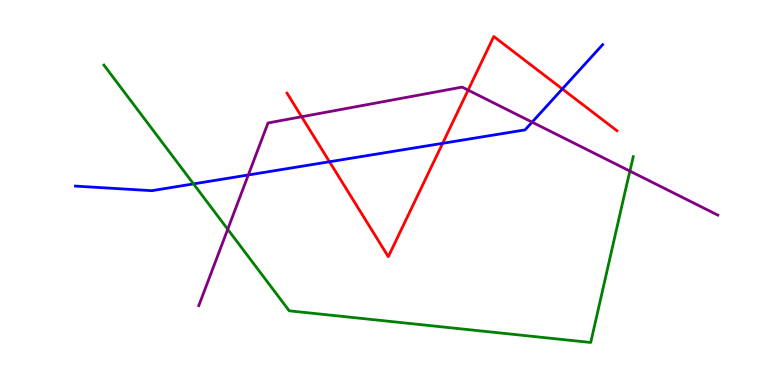[{'lines': ['blue', 'red'], 'intersections': [{'x': 4.25, 'y': 5.8}, {'x': 5.71, 'y': 6.28}, {'x': 7.26, 'y': 7.69}]}, {'lines': ['green', 'red'], 'intersections': []}, {'lines': ['purple', 'red'], 'intersections': [{'x': 3.89, 'y': 6.97}, {'x': 6.04, 'y': 7.66}]}, {'lines': ['blue', 'green'], 'intersections': [{'x': 2.5, 'y': 5.22}]}, {'lines': ['blue', 'purple'], 'intersections': [{'x': 3.2, 'y': 5.46}, {'x': 6.87, 'y': 6.83}]}, {'lines': ['green', 'purple'], 'intersections': [{'x': 2.94, 'y': 4.04}, {'x': 8.13, 'y': 5.56}]}]